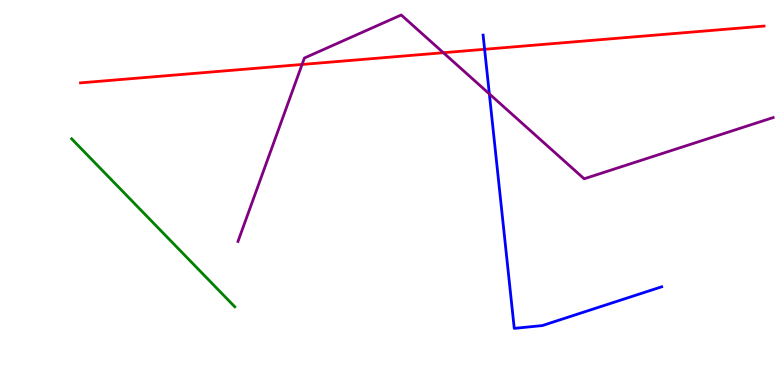[{'lines': ['blue', 'red'], 'intersections': [{'x': 6.25, 'y': 8.72}]}, {'lines': ['green', 'red'], 'intersections': []}, {'lines': ['purple', 'red'], 'intersections': [{'x': 3.9, 'y': 8.33}, {'x': 5.72, 'y': 8.63}]}, {'lines': ['blue', 'green'], 'intersections': []}, {'lines': ['blue', 'purple'], 'intersections': [{'x': 6.31, 'y': 7.56}]}, {'lines': ['green', 'purple'], 'intersections': []}]